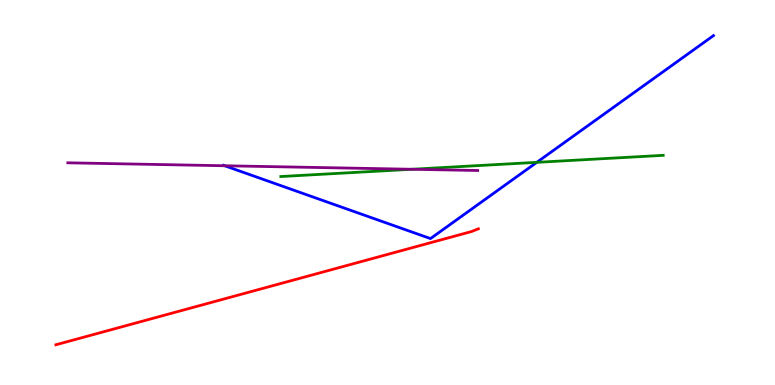[{'lines': ['blue', 'red'], 'intersections': []}, {'lines': ['green', 'red'], 'intersections': []}, {'lines': ['purple', 'red'], 'intersections': []}, {'lines': ['blue', 'green'], 'intersections': [{'x': 6.93, 'y': 5.78}]}, {'lines': ['blue', 'purple'], 'intersections': [{'x': 2.9, 'y': 5.69}]}, {'lines': ['green', 'purple'], 'intersections': [{'x': 5.31, 'y': 5.6}]}]